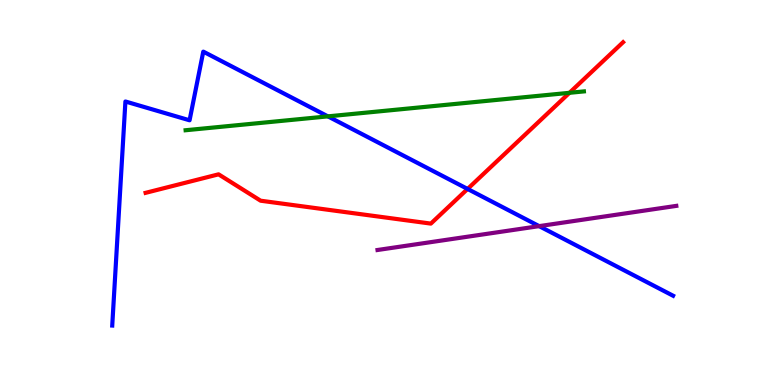[{'lines': ['blue', 'red'], 'intersections': [{'x': 6.03, 'y': 5.09}]}, {'lines': ['green', 'red'], 'intersections': [{'x': 7.35, 'y': 7.59}]}, {'lines': ['purple', 'red'], 'intersections': []}, {'lines': ['blue', 'green'], 'intersections': [{'x': 4.23, 'y': 6.98}]}, {'lines': ['blue', 'purple'], 'intersections': [{'x': 6.96, 'y': 4.13}]}, {'lines': ['green', 'purple'], 'intersections': []}]